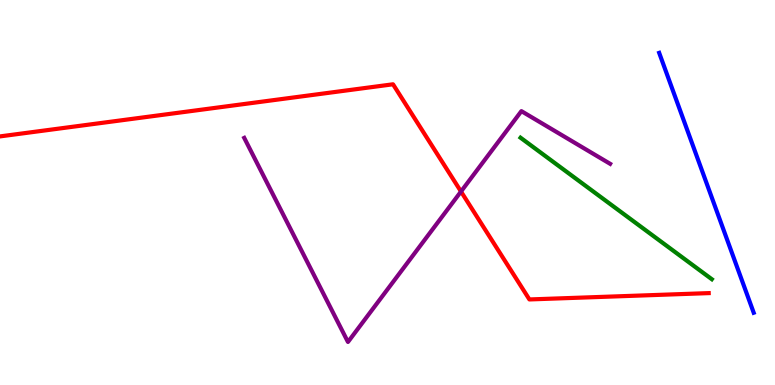[{'lines': ['blue', 'red'], 'intersections': []}, {'lines': ['green', 'red'], 'intersections': []}, {'lines': ['purple', 'red'], 'intersections': [{'x': 5.95, 'y': 5.03}]}, {'lines': ['blue', 'green'], 'intersections': []}, {'lines': ['blue', 'purple'], 'intersections': []}, {'lines': ['green', 'purple'], 'intersections': []}]